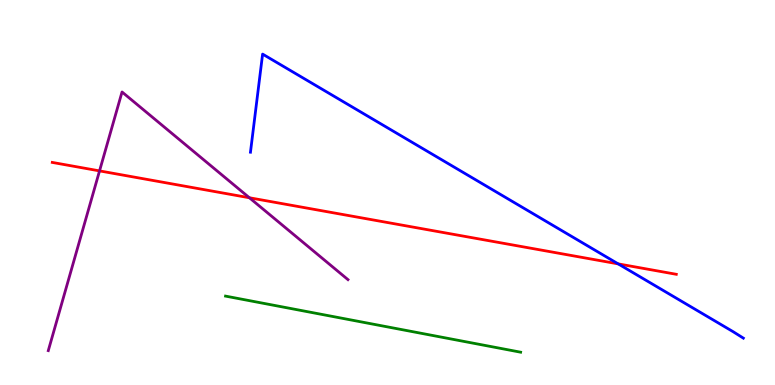[{'lines': ['blue', 'red'], 'intersections': [{'x': 7.98, 'y': 3.15}]}, {'lines': ['green', 'red'], 'intersections': []}, {'lines': ['purple', 'red'], 'intersections': [{'x': 1.28, 'y': 5.56}, {'x': 3.22, 'y': 4.86}]}, {'lines': ['blue', 'green'], 'intersections': []}, {'lines': ['blue', 'purple'], 'intersections': []}, {'lines': ['green', 'purple'], 'intersections': []}]